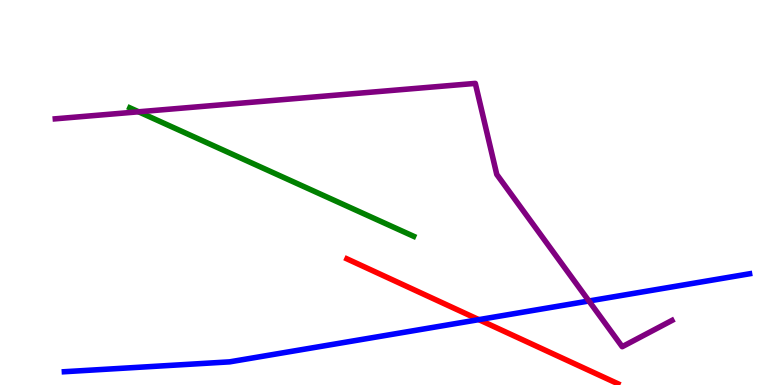[{'lines': ['blue', 'red'], 'intersections': [{'x': 6.18, 'y': 1.7}]}, {'lines': ['green', 'red'], 'intersections': []}, {'lines': ['purple', 'red'], 'intersections': []}, {'lines': ['blue', 'green'], 'intersections': []}, {'lines': ['blue', 'purple'], 'intersections': [{'x': 7.6, 'y': 2.18}]}, {'lines': ['green', 'purple'], 'intersections': [{'x': 1.79, 'y': 7.1}]}]